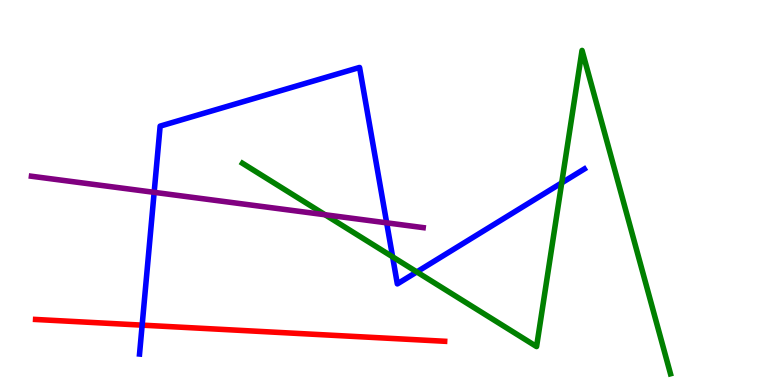[{'lines': ['blue', 'red'], 'intersections': [{'x': 1.83, 'y': 1.55}]}, {'lines': ['green', 'red'], 'intersections': []}, {'lines': ['purple', 'red'], 'intersections': []}, {'lines': ['blue', 'green'], 'intersections': [{'x': 5.07, 'y': 3.33}, {'x': 5.38, 'y': 2.94}, {'x': 7.25, 'y': 5.25}]}, {'lines': ['blue', 'purple'], 'intersections': [{'x': 1.99, 'y': 5.0}, {'x': 4.99, 'y': 4.21}]}, {'lines': ['green', 'purple'], 'intersections': [{'x': 4.19, 'y': 4.42}]}]